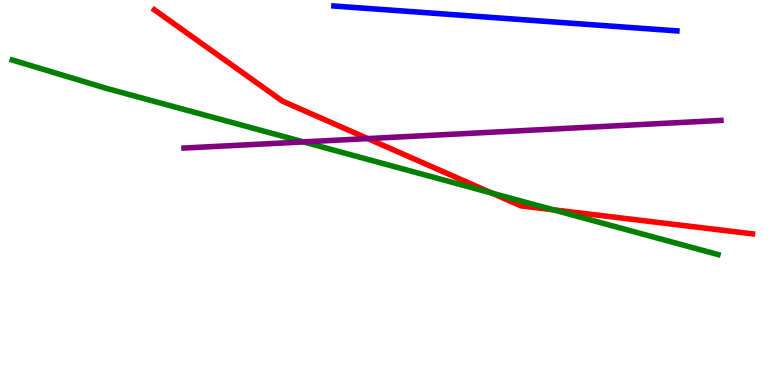[{'lines': ['blue', 'red'], 'intersections': []}, {'lines': ['green', 'red'], 'intersections': [{'x': 6.35, 'y': 4.98}, {'x': 7.14, 'y': 4.55}]}, {'lines': ['purple', 'red'], 'intersections': [{'x': 4.75, 'y': 6.4}]}, {'lines': ['blue', 'green'], 'intersections': []}, {'lines': ['blue', 'purple'], 'intersections': []}, {'lines': ['green', 'purple'], 'intersections': [{'x': 3.92, 'y': 6.31}]}]